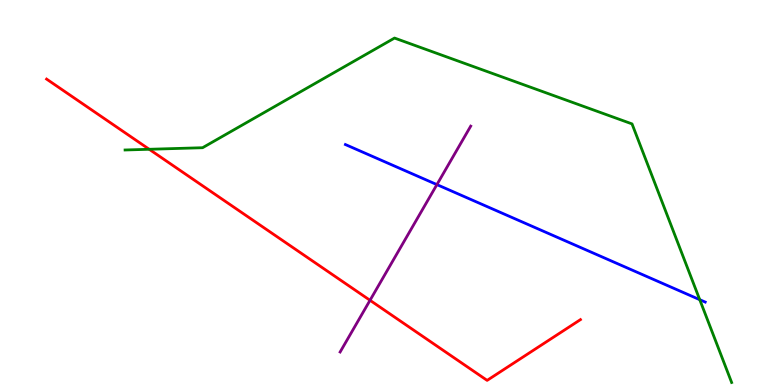[{'lines': ['blue', 'red'], 'intersections': []}, {'lines': ['green', 'red'], 'intersections': [{'x': 1.93, 'y': 6.12}]}, {'lines': ['purple', 'red'], 'intersections': [{'x': 4.77, 'y': 2.2}]}, {'lines': ['blue', 'green'], 'intersections': [{'x': 9.03, 'y': 2.22}]}, {'lines': ['blue', 'purple'], 'intersections': [{'x': 5.64, 'y': 5.21}]}, {'lines': ['green', 'purple'], 'intersections': []}]